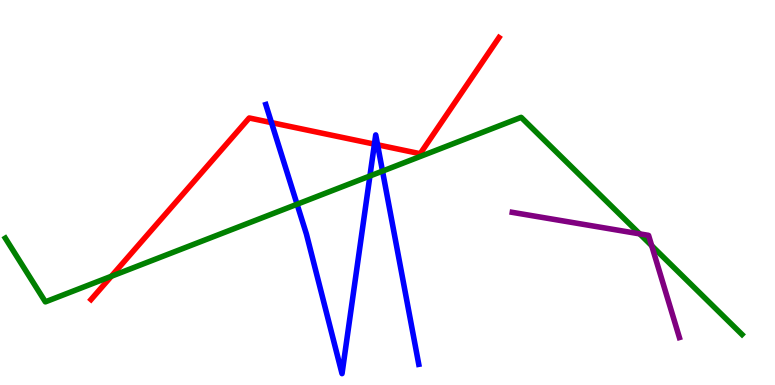[{'lines': ['blue', 'red'], 'intersections': [{'x': 3.5, 'y': 6.82}, {'x': 4.83, 'y': 6.26}, {'x': 4.87, 'y': 6.24}]}, {'lines': ['green', 'red'], 'intersections': [{'x': 1.44, 'y': 2.82}]}, {'lines': ['purple', 'red'], 'intersections': []}, {'lines': ['blue', 'green'], 'intersections': [{'x': 3.83, 'y': 4.7}, {'x': 4.77, 'y': 5.43}, {'x': 4.94, 'y': 5.56}]}, {'lines': ['blue', 'purple'], 'intersections': []}, {'lines': ['green', 'purple'], 'intersections': [{'x': 8.25, 'y': 3.93}, {'x': 8.41, 'y': 3.62}]}]